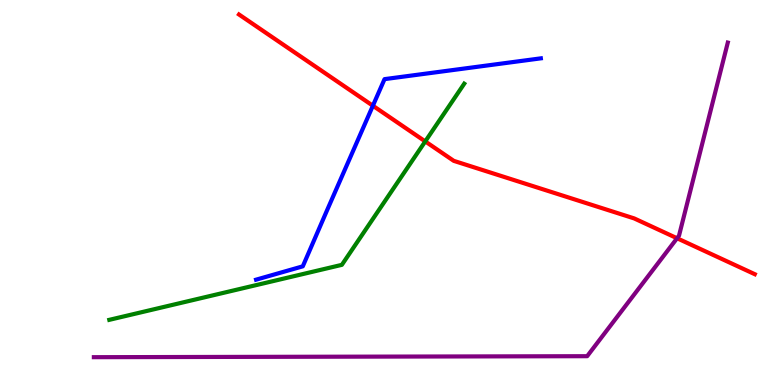[{'lines': ['blue', 'red'], 'intersections': [{'x': 4.81, 'y': 7.25}]}, {'lines': ['green', 'red'], 'intersections': [{'x': 5.49, 'y': 6.33}]}, {'lines': ['purple', 'red'], 'intersections': [{'x': 8.74, 'y': 3.81}]}, {'lines': ['blue', 'green'], 'intersections': []}, {'lines': ['blue', 'purple'], 'intersections': []}, {'lines': ['green', 'purple'], 'intersections': []}]